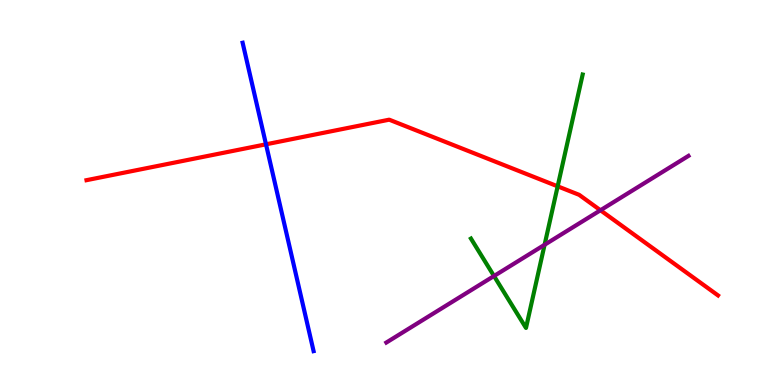[{'lines': ['blue', 'red'], 'intersections': [{'x': 3.43, 'y': 6.25}]}, {'lines': ['green', 'red'], 'intersections': [{'x': 7.2, 'y': 5.16}]}, {'lines': ['purple', 'red'], 'intersections': [{'x': 7.75, 'y': 4.54}]}, {'lines': ['blue', 'green'], 'intersections': []}, {'lines': ['blue', 'purple'], 'intersections': []}, {'lines': ['green', 'purple'], 'intersections': [{'x': 6.37, 'y': 2.83}, {'x': 7.03, 'y': 3.64}]}]